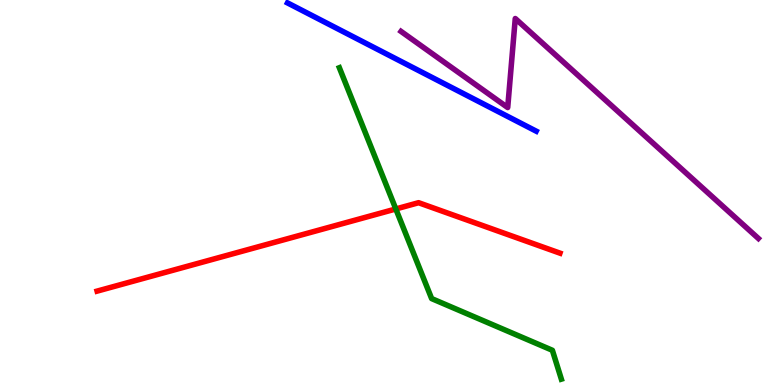[{'lines': ['blue', 'red'], 'intersections': []}, {'lines': ['green', 'red'], 'intersections': [{'x': 5.11, 'y': 4.57}]}, {'lines': ['purple', 'red'], 'intersections': []}, {'lines': ['blue', 'green'], 'intersections': []}, {'lines': ['blue', 'purple'], 'intersections': []}, {'lines': ['green', 'purple'], 'intersections': []}]